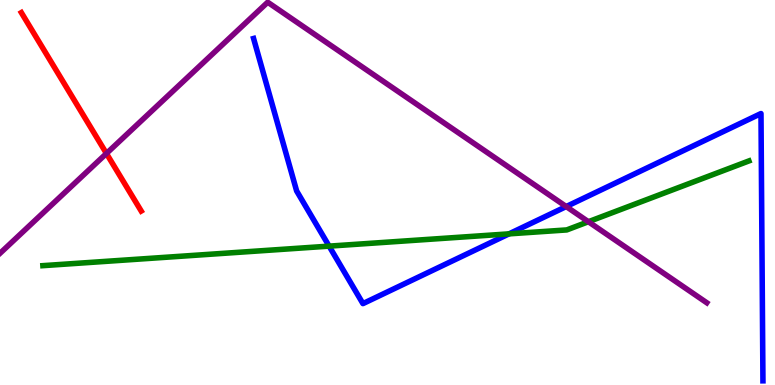[{'lines': ['blue', 'red'], 'intersections': []}, {'lines': ['green', 'red'], 'intersections': []}, {'lines': ['purple', 'red'], 'intersections': [{'x': 1.37, 'y': 6.01}]}, {'lines': ['blue', 'green'], 'intersections': [{'x': 4.25, 'y': 3.61}, {'x': 6.57, 'y': 3.93}]}, {'lines': ['blue', 'purple'], 'intersections': [{'x': 7.31, 'y': 4.64}]}, {'lines': ['green', 'purple'], 'intersections': [{'x': 7.59, 'y': 4.24}]}]